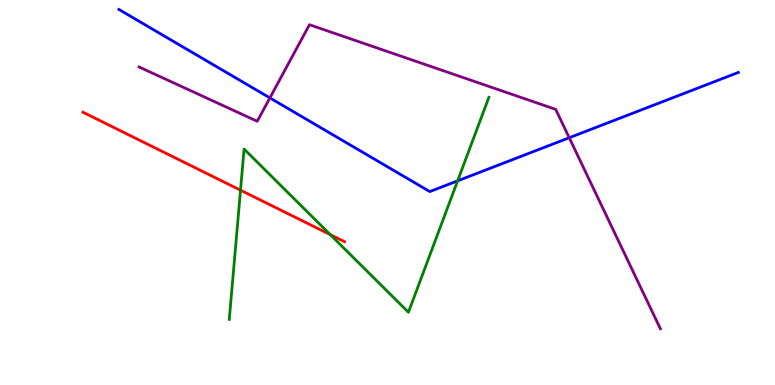[{'lines': ['blue', 'red'], 'intersections': []}, {'lines': ['green', 'red'], 'intersections': [{'x': 3.1, 'y': 5.06}, {'x': 4.26, 'y': 3.91}]}, {'lines': ['purple', 'red'], 'intersections': []}, {'lines': ['blue', 'green'], 'intersections': [{'x': 5.9, 'y': 5.3}]}, {'lines': ['blue', 'purple'], 'intersections': [{'x': 3.48, 'y': 7.46}, {'x': 7.34, 'y': 6.42}]}, {'lines': ['green', 'purple'], 'intersections': []}]